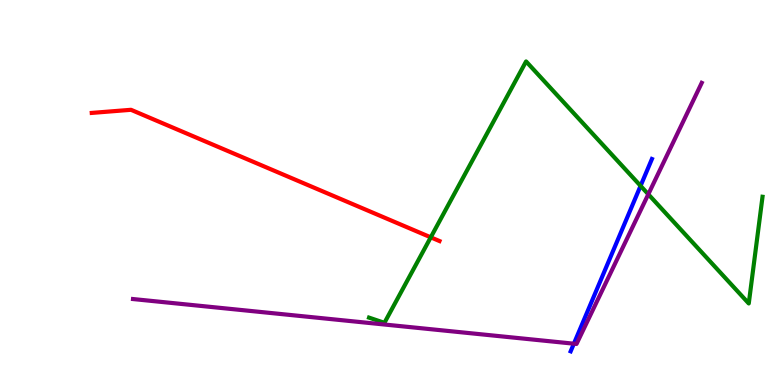[{'lines': ['blue', 'red'], 'intersections': []}, {'lines': ['green', 'red'], 'intersections': [{'x': 5.56, 'y': 3.84}]}, {'lines': ['purple', 'red'], 'intersections': []}, {'lines': ['blue', 'green'], 'intersections': [{'x': 8.27, 'y': 5.17}]}, {'lines': ['blue', 'purple'], 'intersections': [{'x': 7.4, 'y': 1.07}]}, {'lines': ['green', 'purple'], 'intersections': [{'x': 8.37, 'y': 4.95}]}]